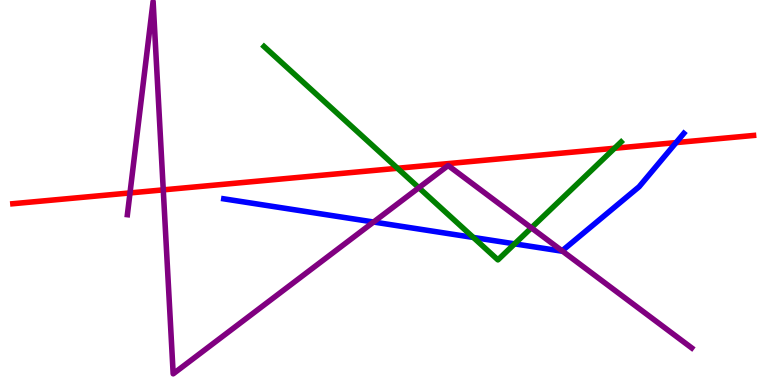[{'lines': ['blue', 'red'], 'intersections': [{'x': 8.72, 'y': 6.3}]}, {'lines': ['green', 'red'], 'intersections': [{'x': 5.13, 'y': 5.63}, {'x': 7.93, 'y': 6.15}]}, {'lines': ['purple', 'red'], 'intersections': [{'x': 1.68, 'y': 4.99}, {'x': 2.11, 'y': 5.07}]}, {'lines': ['blue', 'green'], 'intersections': [{'x': 6.11, 'y': 3.83}, {'x': 6.64, 'y': 3.67}]}, {'lines': ['blue', 'purple'], 'intersections': [{'x': 4.82, 'y': 4.23}, {'x': 7.25, 'y': 3.48}]}, {'lines': ['green', 'purple'], 'intersections': [{'x': 5.4, 'y': 5.12}, {'x': 6.86, 'y': 4.08}]}]